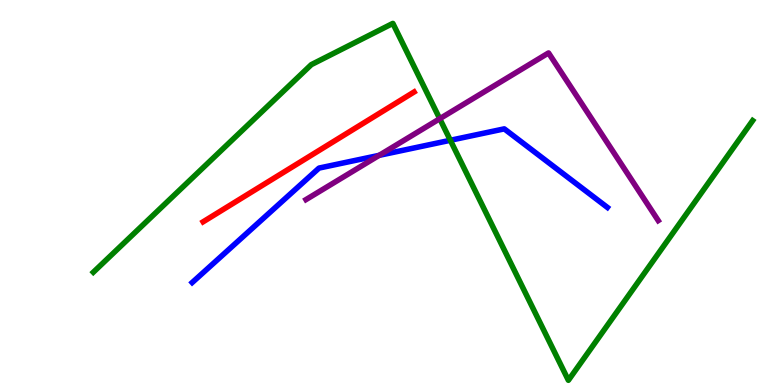[{'lines': ['blue', 'red'], 'intersections': []}, {'lines': ['green', 'red'], 'intersections': []}, {'lines': ['purple', 'red'], 'intersections': []}, {'lines': ['blue', 'green'], 'intersections': [{'x': 5.81, 'y': 6.36}]}, {'lines': ['blue', 'purple'], 'intersections': [{'x': 4.89, 'y': 5.96}]}, {'lines': ['green', 'purple'], 'intersections': [{'x': 5.67, 'y': 6.92}]}]